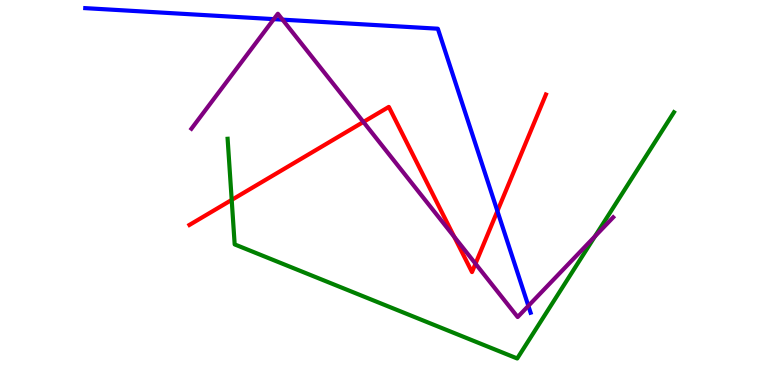[{'lines': ['blue', 'red'], 'intersections': [{'x': 6.42, 'y': 4.52}]}, {'lines': ['green', 'red'], 'intersections': [{'x': 2.99, 'y': 4.81}]}, {'lines': ['purple', 'red'], 'intersections': [{'x': 4.69, 'y': 6.83}, {'x': 5.86, 'y': 3.85}, {'x': 6.14, 'y': 3.15}]}, {'lines': ['blue', 'green'], 'intersections': []}, {'lines': ['blue', 'purple'], 'intersections': [{'x': 3.53, 'y': 9.5}, {'x': 3.65, 'y': 9.49}, {'x': 6.82, 'y': 2.06}]}, {'lines': ['green', 'purple'], 'intersections': [{'x': 7.68, 'y': 3.86}]}]